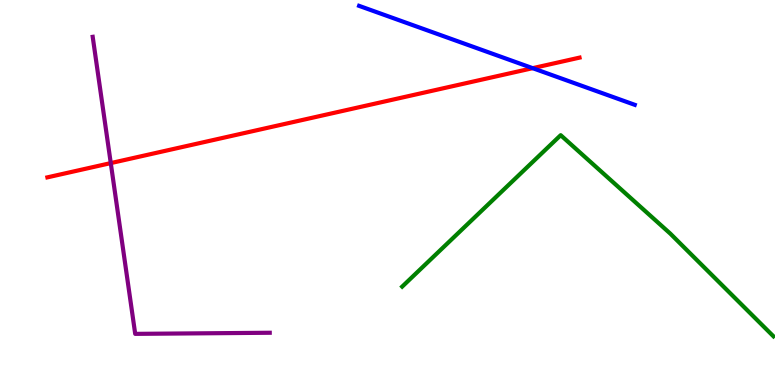[{'lines': ['blue', 'red'], 'intersections': [{'x': 6.87, 'y': 8.23}]}, {'lines': ['green', 'red'], 'intersections': []}, {'lines': ['purple', 'red'], 'intersections': [{'x': 1.43, 'y': 5.76}]}, {'lines': ['blue', 'green'], 'intersections': []}, {'lines': ['blue', 'purple'], 'intersections': []}, {'lines': ['green', 'purple'], 'intersections': []}]